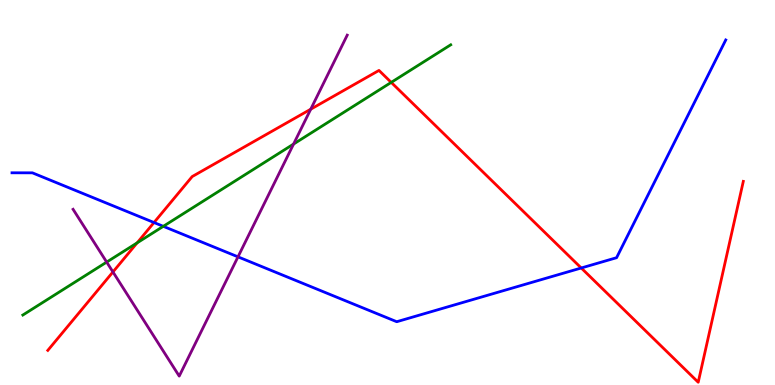[{'lines': ['blue', 'red'], 'intersections': [{'x': 1.99, 'y': 4.22}, {'x': 7.5, 'y': 3.04}]}, {'lines': ['green', 'red'], 'intersections': [{'x': 1.77, 'y': 3.69}, {'x': 5.05, 'y': 7.86}]}, {'lines': ['purple', 'red'], 'intersections': [{'x': 1.46, 'y': 2.94}, {'x': 4.01, 'y': 7.16}]}, {'lines': ['blue', 'green'], 'intersections': [{'x': 2.11, 'y': 4.12}]}, {'lines': ['blue', 'purple'], 'intersections': [{'x': 3.07, 'y': 3.33}]}, {'lines': ['green', 'purple'], 'intersections': [{'x': 1.38, 'y': 3.19}, {'x': 3.79, 'y': 6.26}]}]